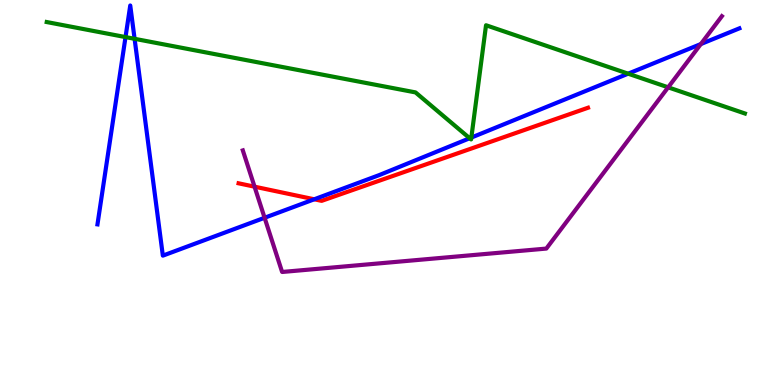[{'lines': ['blue', 'red'], 'intersections': [{'x': 4.05, 'y': 4.82}]}, {'lines': ['green', 'red'], 'intersections': []}, {'lines': ['purple', 'red'], 'intersections': [{'x': 3.28, 'y': 5.15}]}, {'lines': ['blue', 'green'], 'intersections': [{'x': 1.62, 'y': 9.04}, {'x': 1.74, 'y': 8.99}, {'x': 6.06, 'y': 6.41}, {'x': 6.08, 'y': 6.43}, {'x': 8.1, 'y': 8.09}]}, {'lines': ['blue', 'purple'], 'intersections': [{'x': 3.41, 'y': 4.34}, {'x': 9.04, 'y': 8.86}]}, {'lines': ['green', 'purple'], 'intersections': [{'x': 8.62, 'y': 7.73}]}]